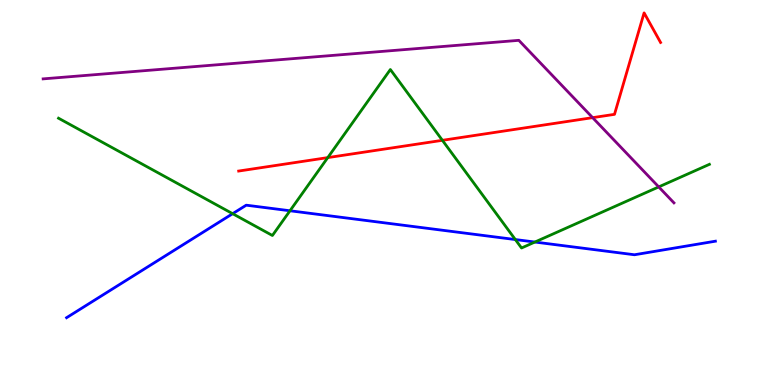[{'lines': ['blue', 'red'], 'intersections': []}, {'lines': ['green', 'red'], 'intersections': [{'x': 4.23, 'y': 5.91}, {'x': 5.71, 'y': 6.36}]}, {'lines': ['purple', 'red'], 'intersections': [{'x': 7.65, 'y': 6.94}]}, {'lines': ['blue', 'green'], 'intersections': [{'x': 3.0, 'y': 4.45}, {'x': 3.74, 'y': 4.53}, {'x': 6.65, 'y': 3.78}, {'x': 6.9, 'y': 3.71}]}, {'lines': ['blue', 'purple'], 'intersections': []}, {'lines': ['green', 'purple'], 'intersections': [{'x': 8.5, 'y': 5.15}]}]